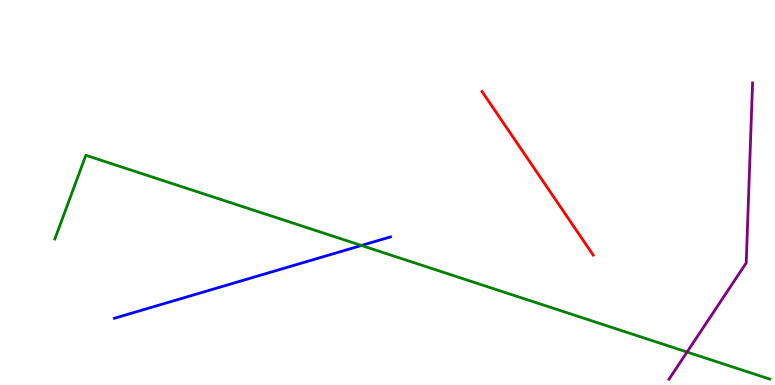[{'lines': ['blue', 'red'], 'intersections': []}, {'lines': ['green', 'red'], 'intersections': []}, {'lines': ['purple', 'red'], 'intersections': []}, {'lines': ['blue', 'green'], 'intersections': [{'x': 4.66, 'y': 3.62}]}, {'lines': ['blue', 'purple'], 'intersections': []}, {'lines': ['green', 'purple'], 'intersections': [{'x': 8.87, 'y': 0.856}]}]